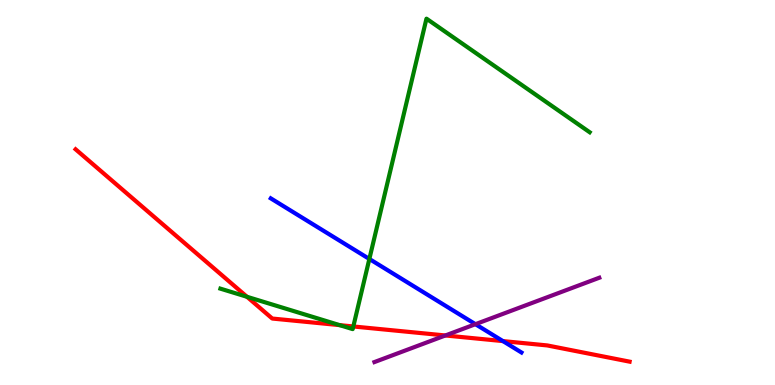[{'lines': ['blue', 'red'], 'intersections': [{'x': 6.49, 'y': 1.14}]}, {'lines': ['green', 'red'], 'intersections': [{'x': 3.19, 'y': 2.29}, {'x': 4.38, 'y': 1.55}, {'x': 4.56, 'y': 1.52}]}, {'lines': ['purple', 'red'], 'intersections': [{'x': 5.75, 'y': 1.29}]}, {'lines': ['blue', 'green'], 'intersections': [{'x': 4.77, 'y': 3.27}]}, {'lines': ['blue', 'purple'], 'intersections': [{'x': 6.13, 'y': 1.58}]}, {'lines': ['green', 'purple'], 'intersections': []}]